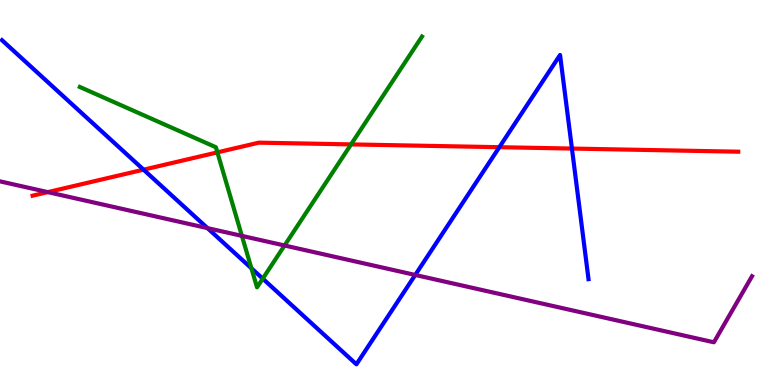[{'lines': ['blue', 'red'], 'intersections': [{'x': 1.85, 'y': 5.59}, {'x': 6.44, 'y': 6.18}, {'x': 7.38, 'y': 6.14}]}, {'lines': ['green', 'red'], 'intersections': [{'x': 2.8, 'y': 6.04}, {'x': 4.53, 'y': 6.25}]}, {'lines': ['purple', 'red'], 'intersections': [{'x': 0.617, 'y': 5.01}]}, {'lines': ['blue', 'green'], 'intersections': [{'x': 3.24, 'y': 3.03}, {'x': 3.39, 'y': 2.76}]}, {'lines': ['blue', 'purple'], 'intersections': [{'x': 2.68, 'y': 4.07}, {'x': 5.36, 'y': 2.86}]}, {'lines': ['green', 'purple'], 'intersections': [{'x': 3.12, 'y': 3.87}, {'x': 3.67, 'y': 3.62}]}]